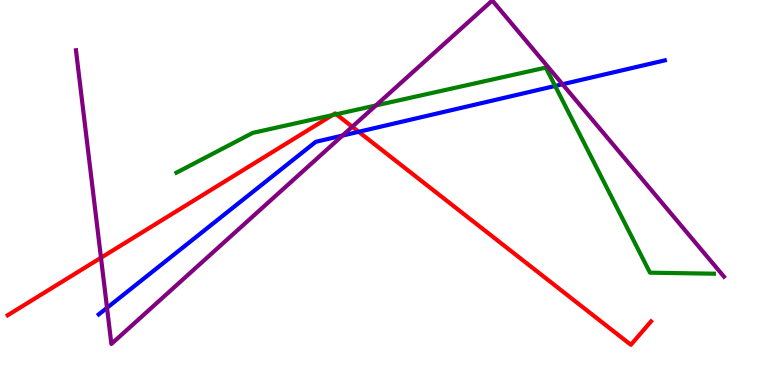[{'lines': ['blue', 'red'], 'intersections': [{'x': 4.63, 'y': 6.58}]}, {'lines': ['green', 'red'], 'intersections': [{'x': 4.29, 'y': 7.01}, {'x': 4.34, 'y': 7.03}]}, {'lines': ['purple', 'red'], 'intersections': [{'x': 1.3, 'y': 3.31}, {'x': 4.55, 'y': 6.71}]}, {'lines': ['blue', 'green'], 'intersections': [{'x': 7.16, 'y': 7.77}]}, {'lines': ['blue', 'purple'], 'intersections': [{'x': 1.38, 'y': 2.0}, {'x': 4.42, 'y': 6.48}, {'x': 7.26, 'y': 7.81}]}, {'lines': ['green', 'purple'], 'intersections': [{'x': 4.85, 'y': 7.26}]}]